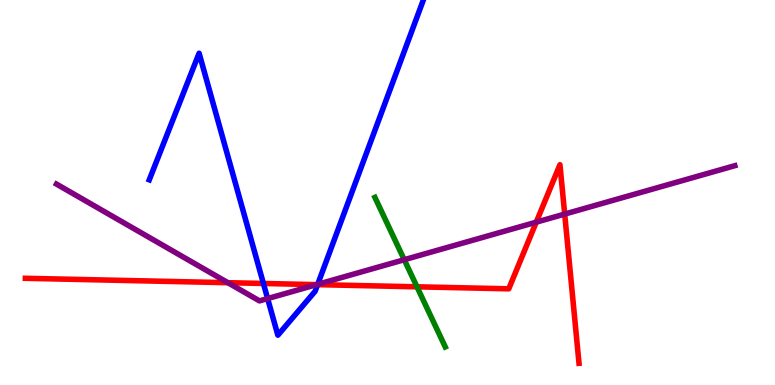[{'lines': ['blue', 'red'], 'intersections': [{'x': 3.4, 'y': 2.64}, {'x': 4.1, 'y': 2.61}]}, {'lines': ['green', 'red'], 'intersections': [{'x': 5.38, 'y': 2.55}]}, {'lines': ['purple', 'red'], 'intersections': [{'x': 2.94, 'y': 2.66}, {'x': 4.09, 'y': 2.61}, {'x': 6.92, 'y': 4.23}, {'x': 7.29, 'y': 4.44}]}, {'lines': ['blue', 'green'], 'intersections': []}, {'lines': ['blue', 'purple'], 'intersections': [{'x': 3.45, 'y': 2.24}, {'x': 4.1, 'y': 2.61}]}, {'lines': ['green', 'purple'], 'intersections': [{'x': 5.22, 'y': 3.25}]}]